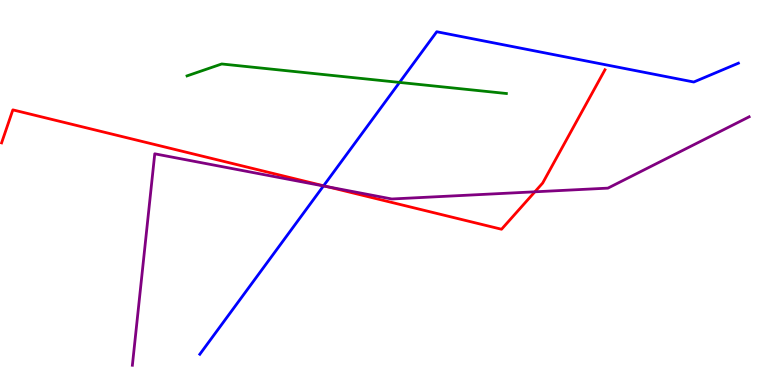[{'lines': ['blue', 'red'], 'intersections': [{'x': 4.18, 'y': 5.17}]}, {'lines': ['green', 'red'], 'intersections': []}, {'lines': ['purple', 'red'], 'intersections': [{'x': 4.22, 'y': 5.15}, {'x': 6.9, 'y': 5.02}]}, {'lines': ['blue', 'green'], 'intersections': [{'x': 5.16, 'y': 7.86}]}, {'lines': ['blue', 'purple'], 'intersections': [{'x': 4.17, 'y': 5.17}]}, {'lines': ['green', 'purple'], 'intersections': []}]